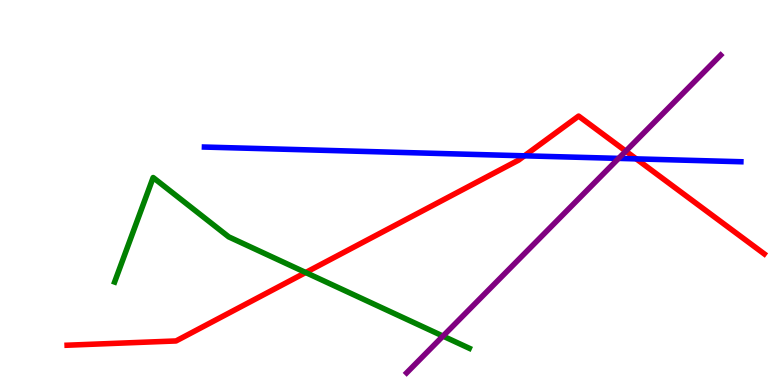[{'lines': ['blue', 'red'], 'intersections': [{'x': 6.77, 'y': 5.95}, {'x': 8.21, 'y': 5.87}]}, {'lines': ['green', 'red'], 'intersections': [{'x': 3.94, 'y': 2.92}]}, {'lines': ['purple', 'red'], 'intersections': [{'x': 8.07, 'y': 6.07}]}, {'lines': ['blue', 'green'], 'intersections': []}, {'lines': ['blue', 'purple'], 'intersections': [{'x': 7.98, 'y': 5.89}]}, {'lines': ['green', 'purple'], 'intersections': [{'x': 5.72, 'y': 1.27}]}]